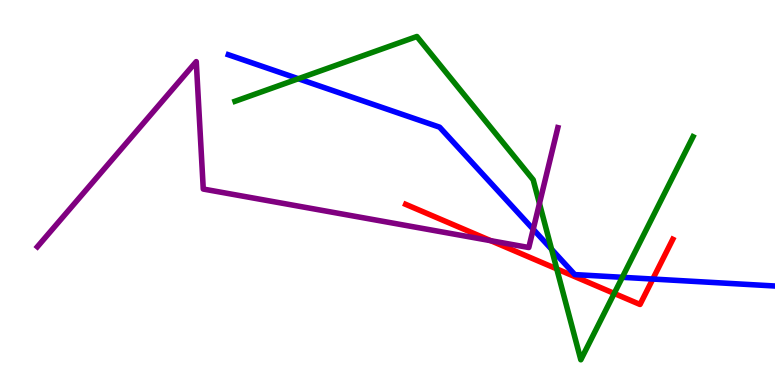[{'lines': ['blue', 'red'], 'intersections': [{'x': 8.42, 'y': 2.75}]}, {'lines': ['green', 'red'], 'intersections': [{'x': 7.18, 'y': 3.02}, {'x': 7.93, 'y': 2.38}]}, {'lines': ['purple', 'red'], 'intersections': [{'x': 6.33, 'y': 3.75}]}, {'lines': ['blue', 'green'], 'intersections': [{'x': 3.85, 'y': 7.95}, {'x': 7.12, 'y': 3.53}, {'x': 8.03, 'y': 2.8}]}, {'lines': ['blue', 'purple'], 'intersections': [{'x': 6.88, 'y': 4.05}]}, {'lines': ['green', 'purple'], 'intersections': [{'x': 6.96, 'y': 4.71}]}]